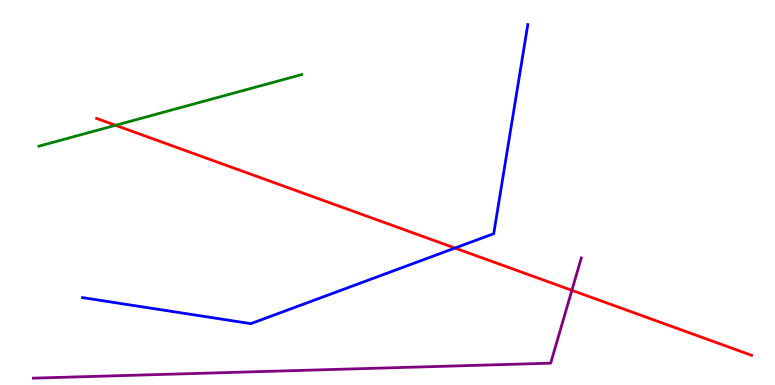[{'lines': ['blue', 'red'], 'intersections': [{'x': 5.87, 'y': 3.56}]}, {'lines': ['green', 'red'], 'intersections': [{'x': 1.49, 'y': 6.75}]}, {'lines': ['purple', 'red'], 'intersections': [{'x': 7.38, 'y': 2.46}]}, {'lines': ['blue', 'green'], 'intersections': []}, {'lines': ['blue', 'purple'], 'intersections': []}, {'lines': ['green', 'purple'], 'intersections': []}]